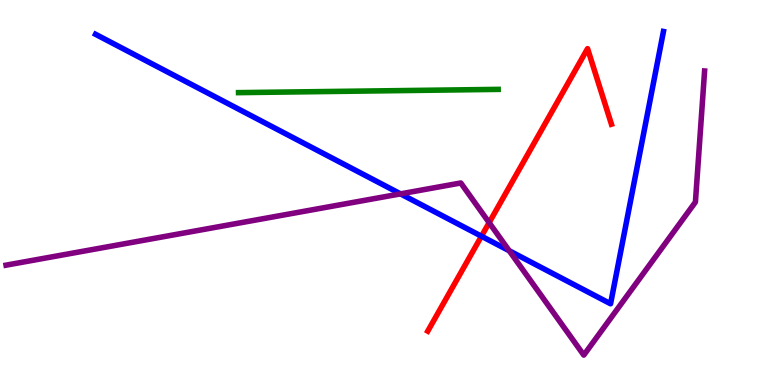[{'lines': ['blue', 'red'], 'intersections': [{'x': 6.21, 'y': 3.86}]}, {'lines': ['green', 'red'], 'intersections': []}, {'lines': ['purple', 'red'], 'intersections': [{'x': 6.31, 'y': 4.22}]}, {'lines': ['blue', 'green'], 'intersections': []}, {'lines': ['blue', 'purple'], 'intersections': [{'x': 5.17, 'y': 4.96}, {'x': 6.57, 'y': 3.49}]}, {'lines': ['green', 'purple'], 'intersections': []}]